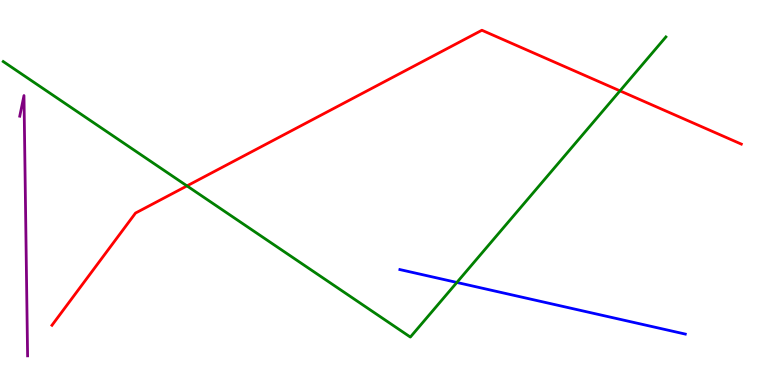[{'lines': ['blue', 'red'], 'intersections': []}, {'lines': ['green', 'red'], 'intersections': [{'x': 2.41, 'y': 5.17}, {'x': 8.0, 'y': 7.64}]}, {'lines': ['purple', 'red'], 'intersections': []}, {'lines': ['blue', 'green'], 'intersections': [{'x': 5.89, 'y': 2.66}]}, {'lines': ['blue', 'purple'], 'intersections': []}, {'lines': ['green', 'purple'], 'intersections': []}]